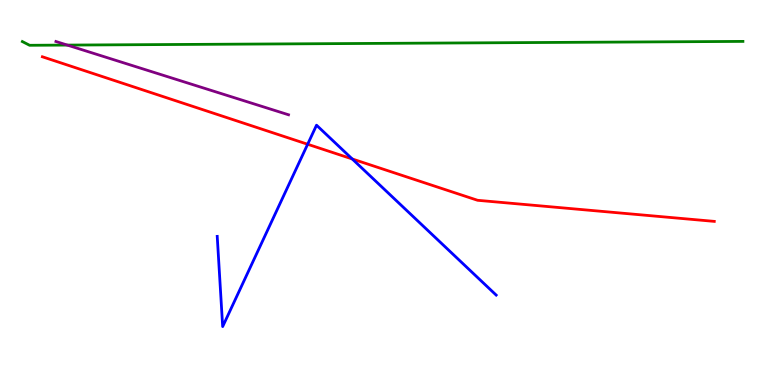[{'lines': ['blue', 'red'], 'intersections': [{'x': 3.97, 'y': 6.25}, {'x': 4.54, 'y': 5.87}]}, {'lines': ['green', 'red'], 'intersections': []}, {'lines': ['purple', 'red'], 'intersections': []}, {'lines': ['blue', 'green'], 'intersections': []}, {'lines': ['blue', 'purple'], 'intersections': []}, {'lines': ['green', 'purple'], 'intersections': [{'x': 0.868, 'y': 8.83}]}]